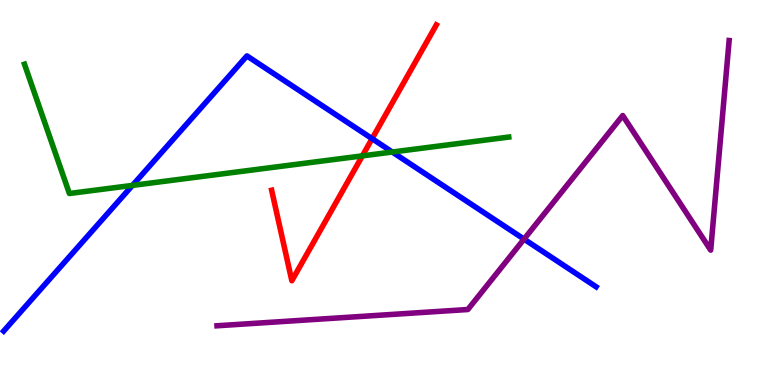[{'lines': ['blue', 'red'], 'intersections': [{'x': 4.8, 'y': 6.4}]}, {'lines': ['green', 'red'], 'intersections': [{'x': 4.68, 'y': 5.95}]}, {'lines': ['purple', 'red'], 'intersections': []}, {'lines': ['blue', 'green'], 'intersections': [{'x': 1.71, 'y': 5.18}, {'x': 5.06, 'y': 6.05}]}, {'lines': ['blue', 'purple'], 'intersections': [{'x': 6.76, 'y': 3.79}]}, {'lines': ['green', 'purple'], 'intersections': []}]